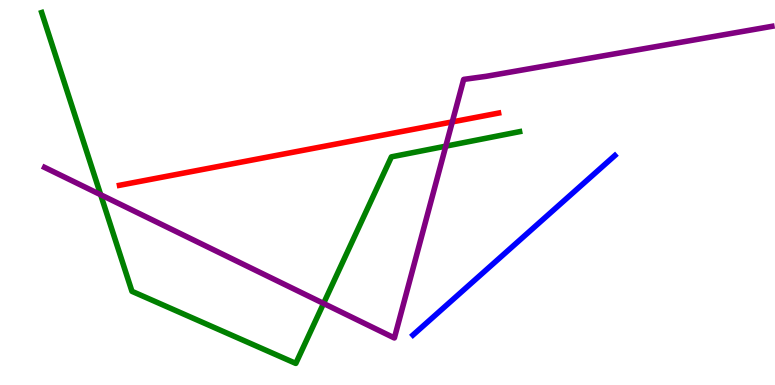[{'lines': ['blue', 'red'], 'intersections': []}, {'lines': ['green', 'red'], 'intersections': []}, {'lines': ['purple', 'red'], 'intersections': [{'x': 5.84, 'y': 6.83}]}, {'lines': ['blue', 'green'], 'intersections': []}, {'lines': ['blue', 'purple'], 'intersections': []}, {'lines': ['green', 'purple'], 'intersections': [{'x': 1.3, 'y': 4.94}, {'x': 4.17, 'y': 2.12}, {'x': 5.75, 'y': 6.2}]}]